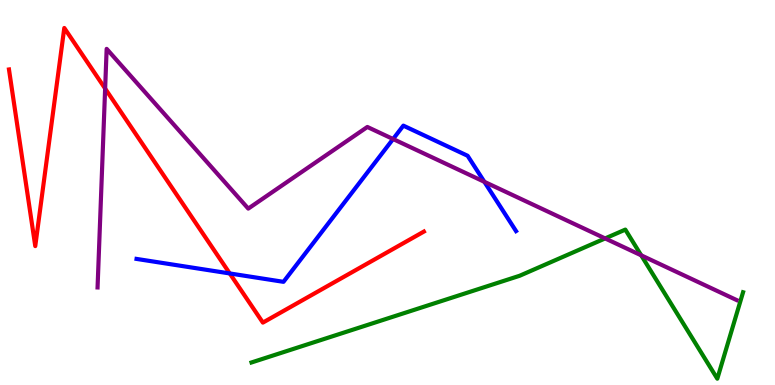[{'lines': ['blue', 'red'], 'intersections': [{'x': 2.96, 'y': 2.9}]}, {'lines': ['green', 'red'], 'intersections': []}, {'lines': ['purple', 'red'], 'intersections': [{'x': 1.36, 'y': 7.7}]}, {'lines': ['blue', 'green'], 'intersections': []}, {'lines': ['blue', 'purple'], 'intersections': [{'x': 5.07, 'y': 6.39}, {'x': 6.25, 'y': 5.28}]}, {'lines': ['green', 'purple'], 'intersections': [{'x': 7.81, 'y': 3.81}, {'x': 8.27, 'y': 3.37}]}]